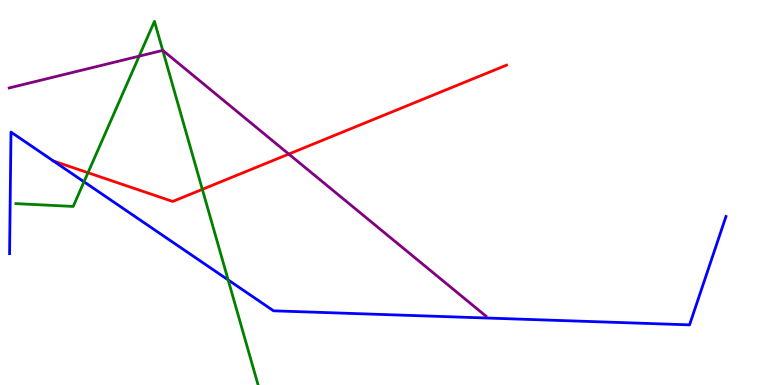[{'lines': ['blue', 'red'], 'intersections': [{'x': 0.69, 'y': 5.82}]}, {'lines': ['green', 'red'], 'intersections': [{'x': 1.14, 'y': 5.51}, {'x': 2.61, 'y': 5.08}]}, {'lines': ['purple', 'red'], 'intersections': [{'x': 3.73, 'y': 6.0}]}, {'lines': ['blue', 'green'], 'intersections': [{'x': 1.08, 'y': 5.28}, {'x': 2.94, 'y': 2.73}]}, {'lines': ['blue', 'purple'], 'intersections': []}, {'lines': ['green', 'purple'], 'intersections': [{'x': 1.8, 'y': 8.54}, {'x': 2.1, 'y': 8.69}]}]